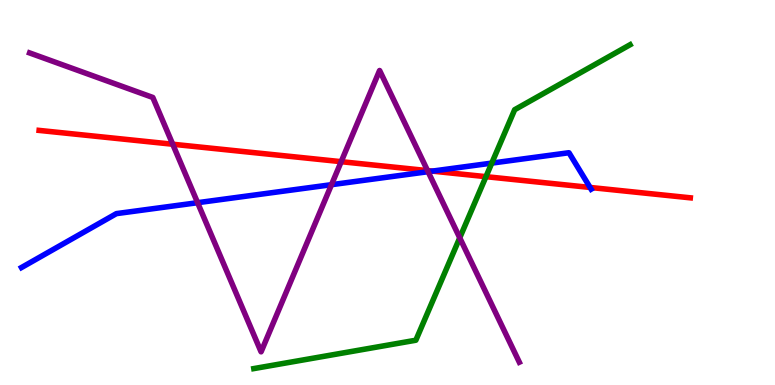[{'lines': ['blue', 'red'], 'intersections': [{'x': 5.58, 'y': 5.56}, {'x': 7.61, 'y': 5.13}]}, {'lines': ['green', 'red'], 'intersections': [{'x': 6.27, 'y': 5.41}]}, {'lines': ['purple', 'red'], 'intersections': [{'x': 2.23, 'y': 6.25}, {'x': 4.4, 'y': 5.8}, {'x': 5.52, 'y': 5.57}]}, {'lines': ['blue', 'green'], 'intersections': [{'x': 6.35, 'y': 5.76}]}, {'lines': ['blue', 'purple'], 'intersections': [{'x': 2.55, 'y': 4.74}, {'x': 4.28, 'y': 5.2}, {'x': 5.52, 'y': 5.54}]}, {'lines': ['green', 'purple'], 'intersections': [{'x': 5.93, 'y': 3.82}]}]